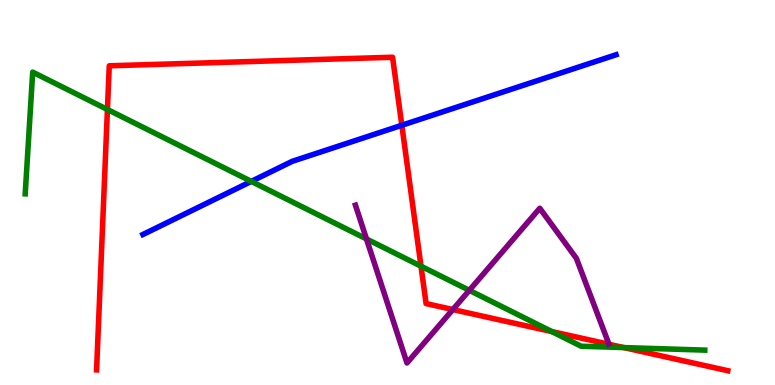[{'lines': ['blue', 'red'], 'intersections': [{'x': 5.18, 'y': 6.75}]}, {'lines': ['green', 'red'], 'intersections': [{'x': 1.39, 'y': 7.16}, {'x': 5.43, 'y': 3.09}, {'x': 7.12, 'y': 1.39}, {'x': 8.05, 'y': 0.972}]}, {'lines': ['purple', 'red'], 'intersections': [{'x': 5.84, 'y': 1.96}]}, {'lines': ['blue', 'green'], 'intersections': [{'x': 3.24, 'y': 5.29}]}, {'lines': ['blue', 'purple'], 'intersections': []}, {'lines': ['green', 'purple'], 'intersections': [{'x': 4.73, 'y': 3.79}, {'x': 6.06, 'y': 2.46}]}]